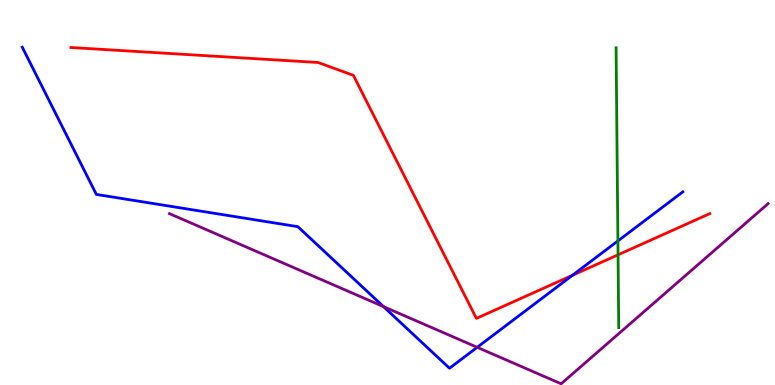[{'lines': ['blue', 'red'], 'intersections': [{'x': 7.39, 'y': 2.85}]}, {'lines': ['green', 'red'], 'intersections': [{'x': 7.97, 'y': 3.38}]}, {'lines': ['purple', 'red'], 'intersections': []}, {'lines': ['blue', 'green'], 'intersections': [{'x': 7.97, 'y': 3.74}]}, {'lines': ['blue', 'purple'], 'intersections': [{'x': 4.95, 'y': 2.04}, {'x': 6.16, 'y': 0.979}]}, {'lines': ['green', 'purple'], 'intersections': []}]